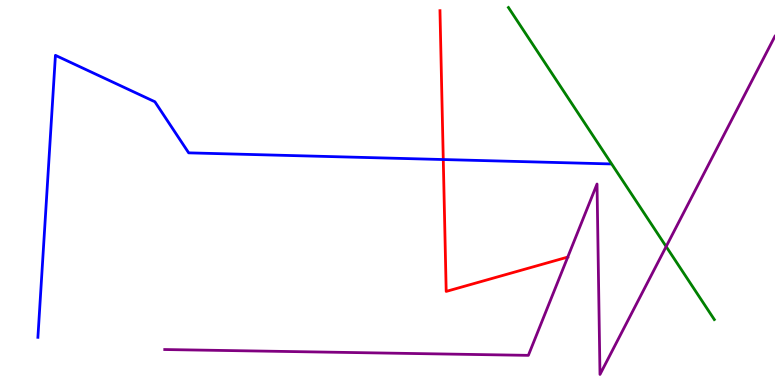[{'lines': ['blue', 'red'], 'intersections': [{'x': 5.72, 'y': 5.86}]}, {'lines': ['green', 'red'], 'intersections': []}, {'lines': ['purple', 'red'], 'intersections': [{'x': 7.33, 'y': 3.32}]}, {'lines': ['blue', 'green'], 'intersections': []}, {'lines': ['blue', 'purple'], 'intersections': []}, {'lines': ['green', 'purple'], 'intersections': [{'x': 8.6, 'y': 3.6}]}]